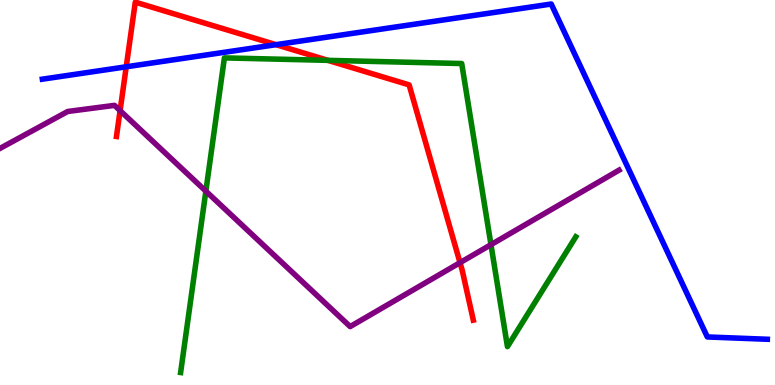[{'lines': ['blue', 'red'], 'intersections': [{'x': 1.63, 'y': 8.27}, {'x': 3.56, 'y': 8.84}]}, {'lines': ['green', 'red'], 'intersections': [{'x': 4.23, 'y': 8.43}]}, {'lines': ['purple', 'red'], 'intersections': [{'x': 1.55, 'y': 7.13}, {'x': 5.94, 'y': 3.18}]}, {'lines': ['blue', 'green'], 'intersections': []}, {'lines': ['blue', 'purple'], 'intersections': []}, {'lines': ['green', 'purple'], 'intersections': [{'x': 2.66, 'y': 5.04}, {'x': 6.34, 'y': 3.65}]}]